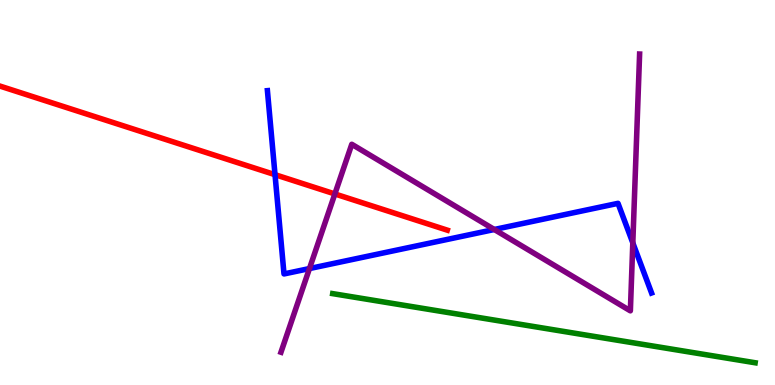[{'lines': ['blue', 'red'], 'intersections': [{'x': 3.55, 'y': 5.46}]}, {'lines': ['green', 'red'], 'intersections': []}, {'lines': ['purple', 'red'], 'intersections': [{'x': 4.32, 'y': 4.96}]}, {'lines': ['blue', 'green'], 'intersections': []}, {'lines': ['blue', 'purple'], 'intersections': [{'x': 3.99, 'y': 3.02}, {'x': 6.38, 'y': 4.04}, {'x': 8.17, 'y': 3.69}]}, {'lines': ['green', 'purple'], 'intersections': []}]